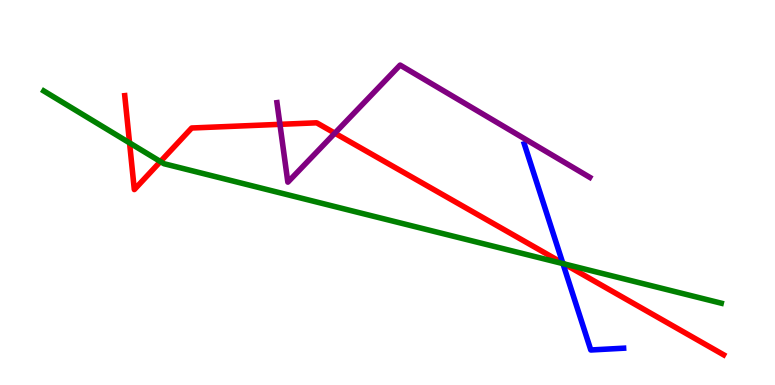[{'lines': ['blue', 'red'], 'intersections': [{'x': 7.26, 'y': 3.17}]}, {'lines': ['green', 'red'], 'intersections': [{'x': 1.67, 'y': 6.29}, {'x': 2.07, 'y': 5.8}, {'x': 7.28, 'y': 3.14}]}, {'lines': ['purple', 'red'], 'intersections': [{'x': 3.61, 'y': 6.77}, {'x': 4.32, 'y': 6.54}]}, {'lines': ['blue', 'green'], 'intersections': [{'x': 7.26, 'y': 3.15}]}, {'lines': ['blue', 'purple'], 'intersections': []}, {'lines': ['green', 'purple'], 'intersections': []}]